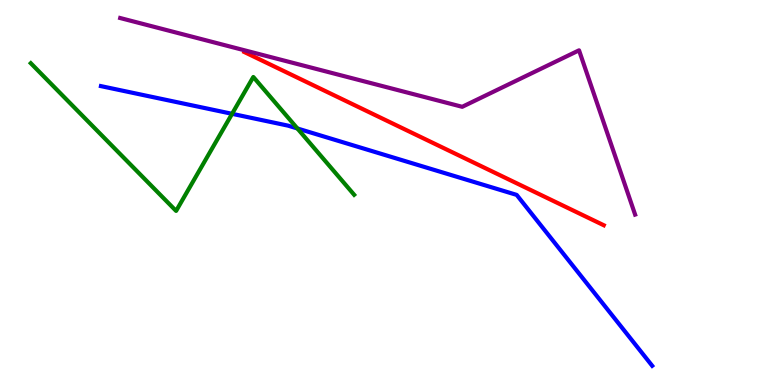[{'lines': ['blue', 'red'], 'intersections': []}, {'lines': ['green', 'red'], 'intersections': []}, {'lines': ['purple', 'red'], 'intersections': []}, {'lines': ['blue', 'green'], 'intersections': [{'x': 2.99, 'y': 7.04}, {'x': 3.84, 'y': 6.66}]}, {'lines': ['blue', 'purple'], 'intersections': []}, {'lines': ['green', 'purple'], 'intersections': []}]